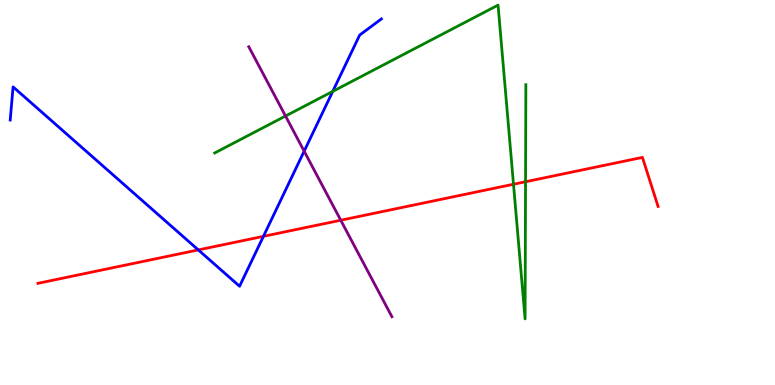[{'lines': ['blue', 'red'], 'intersections': [{'x': 2.56, 'y': 3.51}, {'x': 3.4, 'y': 3.86}]}, {'lines': ['green', 'red'], 'intersections': [{'x': 6.63, 'y': 5.21}, {'x': 6.78, 'y': 5.28}]}, {'lines': ['purple', 'red'], 'intersections': [{'x': 4.4, 'y': 4.28}]}, {'lines': ['blue', 'green'], 'intersections': [{'x': 4.29, 'y': 7.63}]}, {'lines': ['blue', 'purple'], 'intersections': [{'x': 3.92, 'y': 6.07}]}, {'lines': ['green', 'purple'], 'intersections': [{'x': 3.68, 'y': 6.99}]}]